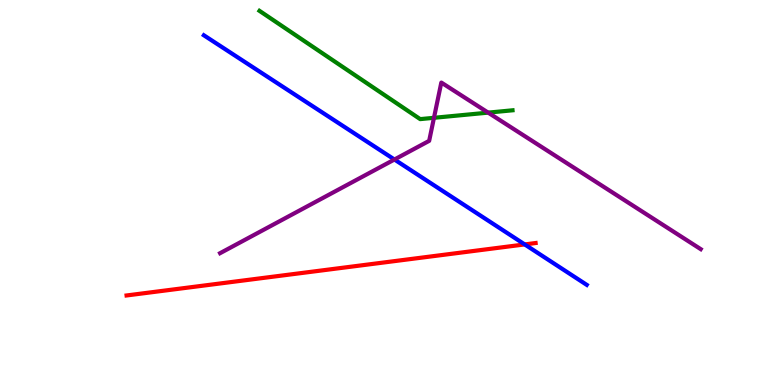[{'lines': ['blue', 'red'], 'intersections': [{'x': 6.77, 'y': 3.65}]}, {'lines': ['green', 'red'], 'intersections': []}, {'lines': ['purple', 'red'], 'intersections': []}, {'lines': ['blue', 'green'], 'intersections': []}, {'lines': ['blue', 'purple'], 'intersections': [{'x': 5.09, 'y': 5.86}]}, {'lines': ['green', 'purple'], 'intersections': [{'x': 5.6, 'y': 6.94}, {'x': 6.3, 'y': 7.07}]}]